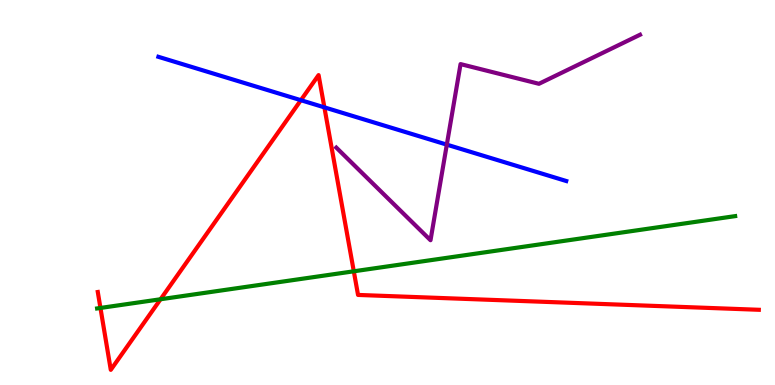[{'lines': ['blue', 'red'], 'intersections': [{'x': 3.88, 'y': 7.4}, {'x': 4.19, 'y': 7.21}]}, {'lines': ['green', 'red'], 'intersections': [{'x': 1.3, 'y': 2.0}, {'x': 2.07, 'y': 2.23}, {'x': 4.57, 'y': 2.95}]}, {'lines': ['purple', 'red'], 'intersections': []}, {'lines': ['blue', 'green'], 'intersections': []}, {'lines': ['blue', 'purple'], 'intersections': [{'x': 5.77, 'y': 6.24}]}, {'lines': ['green', 'purple'], 'intersections': []}]